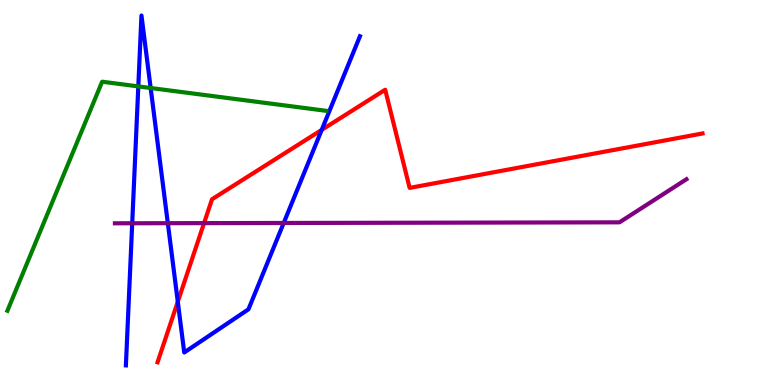[{'lines': ['blue', 'red'], 'intersections': [{'x': 2.29, 'y': 2.16}, {'x': 4.15, 'y': 6.63}]}, {'lines': ['green', 'red'], 'intersections': []}, {'lines': ['purple', 'red'], 'intersections': [{'x': 2.63, 'y': 4.2}]}, {'lines': ['blue', 'green'], 'intersections': [{'x': 1.78, 'y': 7.76}, {'x': 1.94, 'y': 7.71}]}, {'lines': ['blue', 'purple'], 'intersections': [{'x': 1.71, 'y': 4.2}, {'x': 2.17, 'y': 4.2}, {'x': 3.66, 'y': 4.21}]}, {'lines': ['green', 'purple'], 'intersections': []}]